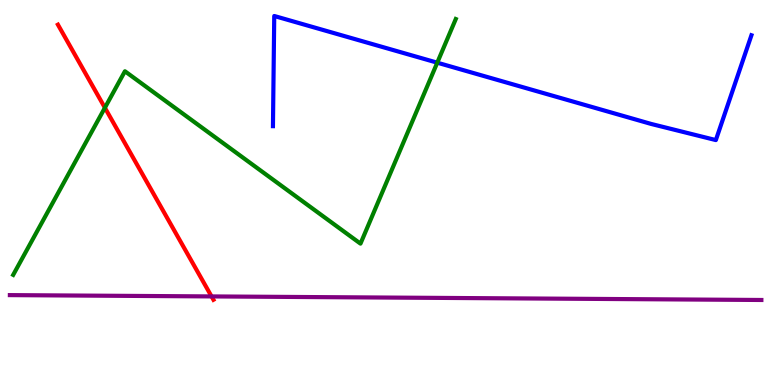[{'lines': ['blue', 'red'], 'intersections': []}, {'lines': ['green', 'red'], 'intersections': [{'x': 1.35, 'y': 7.2}]}, {'lines': ['purple', 'red'], 'intersections': [{'x': 2.73, 'y': 2.3}]}, {'lines': ['blue', 'green'], 'intersections': [{'x': 5.64, 'y': 8.37}]}, {'lines': ['blue', 'purple'], 'intersections': []}, {'lines': ['green', 'purple'], 'intersections': []}]